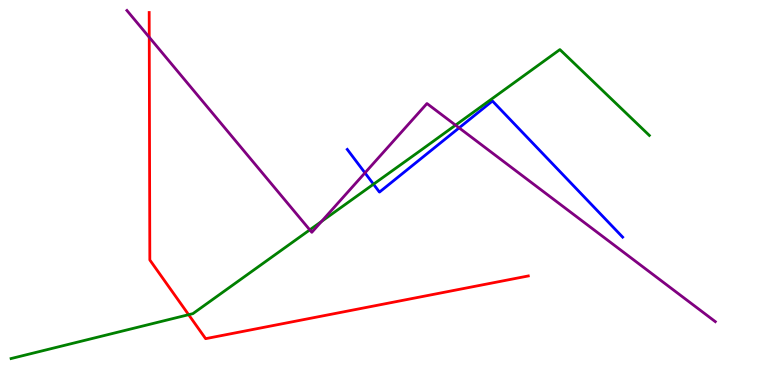[{'lines': ['blue', 'red'], 'intersections': []}, {'lines': ['green', 'red'], 'intersections': [{'x': 2.43, 'y': 1.83}]}, {'lines': ['purple', 'red'], 'intersections': [{'x': 1.93, 'y': 9.03}]}, {'lines': ['blue', 'green'], 'intersections': [{'x': 4.82, 'y': 5.22}]}, {'lines': ['blue', 'purple'], 'intersections': [{'x': 4.71, 'y': 5.51}, {'x': 5.92, 'y': 6.68}]}, {'lines': ['green', 'purple'], 'intersections': [{'x': 4.0, 'y': 4.03}, {'x': 4.15, 'y': 4.25}, {'x': 5.88, 'y': 6.75}]}]